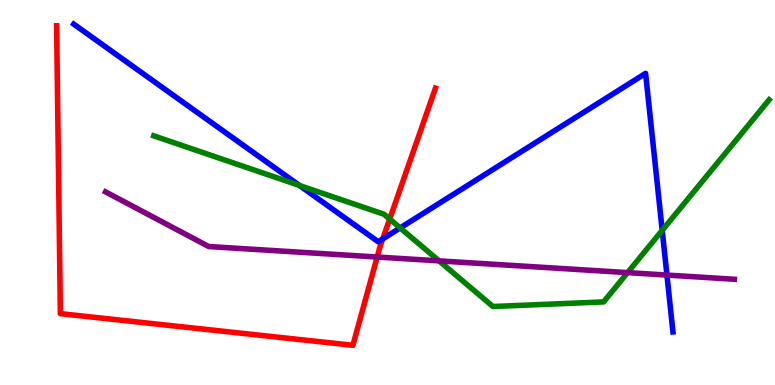[{'lines': ['blue', 'red'], 'intersections': [{'x': 4.94, 'y': 3.79}]}, {'lines': ['green', 'red'], 'intersections': [{'x': 5.03, 'y': 4.31}]}, {'lines': ['purple', 'red'], 'intersections': [{'x': 4.87, 'y': 3.32}]}, {'lines': ['blue', 'green'], 'intersections': [{'x': 3.86, 'y': 5.18}, {'x': 5.16, 'y': 4.08}, {'x': 8.54, 'y': 4.02}]}, {'lines': ['blue', 'purple'], 'intersections': [{'x': 8.61, 'y': 2.86}]}, {'lines': ['green', 'purple'], 'intersections': [{'x': 5.67, 'y': 3.22}, {'x': 8.1, 'y': 2.92}]}]